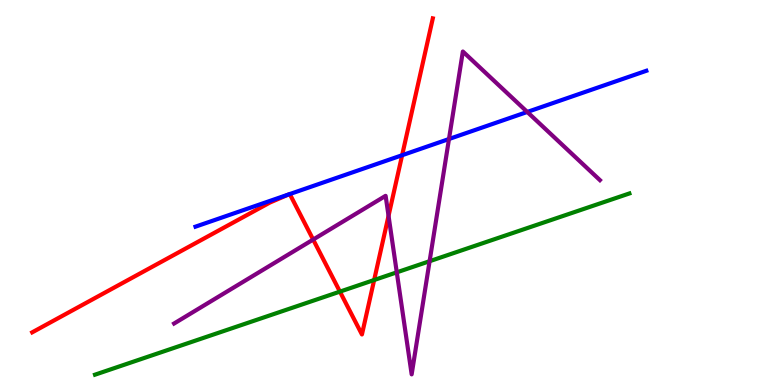[{'lines': ['blue', 'red'], 'intersections': [{'x': 3.73, 'y': 4.95}, {'x': 3.74, 'y': 4.96}, {'x': 5.19, 'y': 5.97}]}, {'lines': ['green', 'red'], 'intersections': [{'x': 4.39, 'y': 2.43}, {'x': 4.83, 'y': 2.73}]}, {'lines': ['purple', 'red'], 'intersections': [{'x': 4.04, 'y': 3.78}, {'x': 5.01, 'y': 4.39}]}, {'lines': ['blue', 'green'], 'intersections': []}, {'lines': ['blue', 'purple'], 'intersections': [{'x': 5.79, 'y': 6.39}, {'x': 6.8, 'y': 7.09}]}, {'lines': ['green', 'purple'], 'intersections': [{'x': 5.12, 'y': 2.93}, {'x': 5.54, 'y': 3.22}]}]